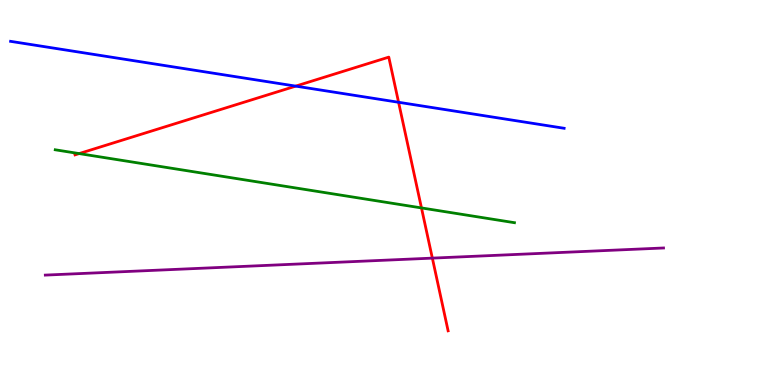[{'lines': ['blue', 'red'], 'intersections': [{'x': 3.82, 'y': 7.76}, {'x': 5.14, 'y': 7.34}]}, {'lines': ['green', 'red'], 'intersections': [{'x': 1.02, 'y': 6.01}, {'x': 5.44, 'y': 4.6}]}, {'lines': ['purple', 'red'], 'intersections': [{'x': 5.58, 'y': 3.3}]}, {'lines': ['blue', 'green'], 'intersections': []}, {'lines': ['blue', 'purple'], 'intersections': []}, {'lines': ['green', 'purple'], 'intersections': []}]